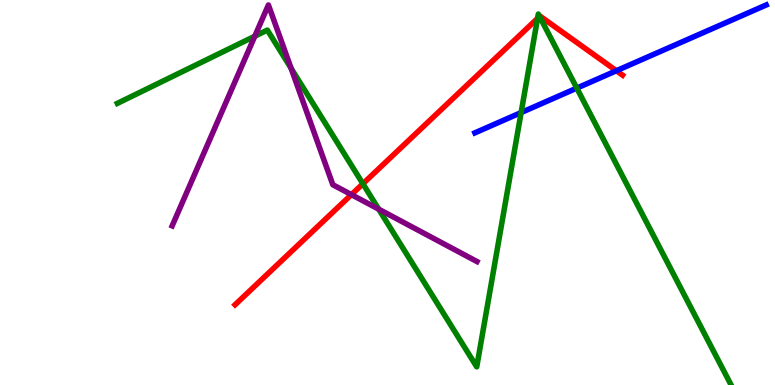[{'lines': ['blue', 'red'], 'intersections': [{'x': 7.95, 'y': 8.16}]}, {'lines': ['green', 'red'], 'intersections': [{'x': 4.68, 'y': 5.23}, {'x': 6.94, 'y': 9.52}, {'x': 6.96, 'y': 9.57}]}, {'lines': ['purple', 'red'], 'intersections': [{'x': 4.53, 'y': 4.94}]}, {'lines': ['blue', 'green'], 'intersections': [{'x': 6.72, 'y': 7.08}, {'x': 7.44, 'y': 7.71}]}, {'lines': ['blue', 'purple'], 'intersections': []}, {'lines': ['green', 'purple'], 'intersections': [{'x': 3.29, 'y': 9.06}, {'x': 3.76, 'y': 8.23}, {'x': 4.89, 'y': 4.57}]}]